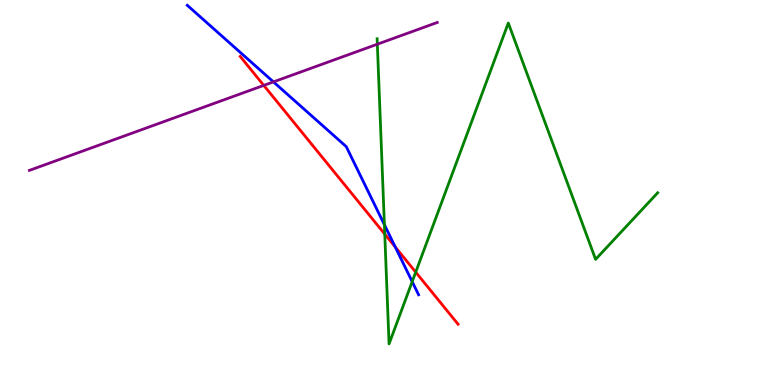[{'lines': ['blue', 'red'], 'intersections': [{'x': 5.1, 'y': 3.58}]}, {'lines': ['green', 'red'], 'intersections': [{'x': 4.96, 'y': 3.92}, {'x': 5.36, 'y': 2.93}]}, {'lines': ['purple', 'red'], 'intersections': [{'x': 3.4, 'y': 7.78}]}, {'lines': ['blue', 'green'], 'intersections': [{'x': 4.96, 'y': 4.16}, {'x': 5.32, 'y': 2.68}]}, {'lines': ['blue', 'purple'], 'intersections': [{'x': 3.53, 'y': 7.87}]}, {'lines': ['green', 'purple'], 'intersections': [{'x': 4.87, 'y': 8.85}]}]